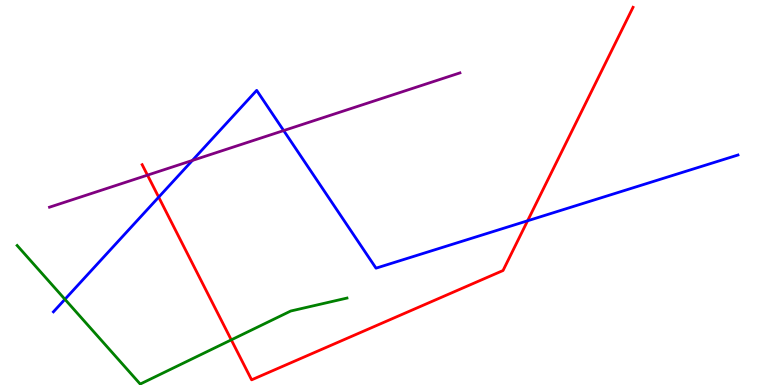[{'lines': ['blue', 'red'], 'intersections': [{'x': 2.05, 'y': 4.88}, {'x': 6.81, 'y': 4.27}]}, {'lines': ['green', 'red'], 'intersections': [{'x': 2.98, 'y': 1.17}]}, {'lines': ['purple', 'red'], 'intersections': [{'x': 1.9, 'y': 5.45}]}, {'lines': ['blue', 'green'], 'intersections': [{'x': 0.838, 'y': 2.23}]}, {'lines': ['blue', 'purple'], 'intersections': [{'x': 2.48, 'y': 5.83}, {'x': 3.66, 'y': 6.61}]}, {'lines': ['green', 'purple'], 'intersections': []}]